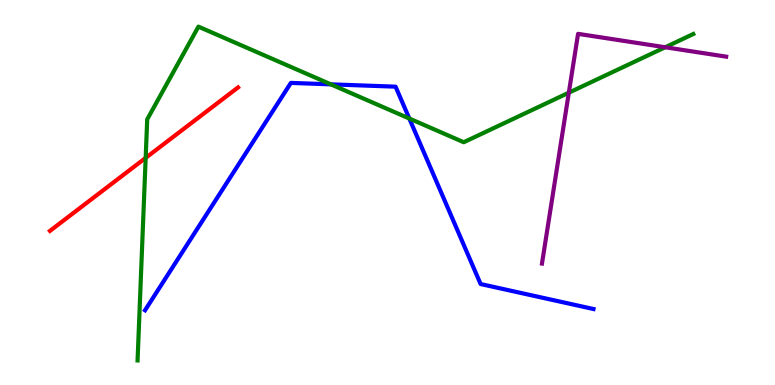[{'lines': ['blue', 'red'], 'intersections': []}, {'lines': ['green', 'red'], 'intersections': [{'x': 1.88, 'y': 5.9}]}, {'lines': ['purple', 'red'], 'intersections': []}, {'lines': ['blue', 'green'], 'intersections': [{'x': 4.27, 'y': 7.81}, {'x': 5.28, 'y': 6.92}]}, {'lines': ['blue', 'purple'], 'intersections': []}, {'lines': ['green', 'purple'], 'intersections': [{'x': 7.34, 'y': 7.59}, {'x': 8.58, 'y': 8.77}]}]